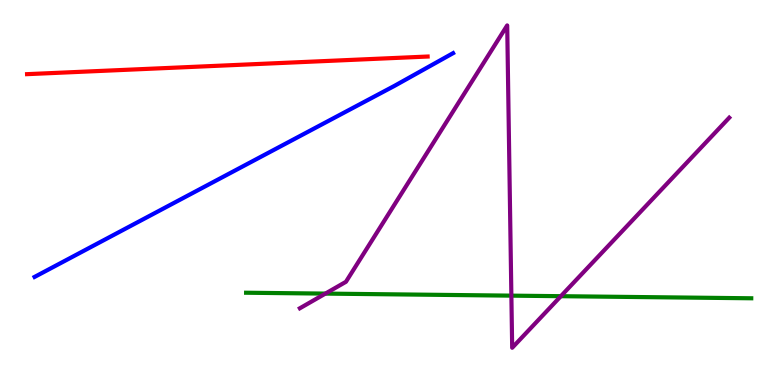[{'lines': ['blue', 'red'], 'intersections': []}, {'lines': ['green', 'red'], 'intersections': []}, {'lines': ['purple', 'red'], 'intersections': []}, {'lines': ['blue', 'green'], 'intersections': []}, {'lines': ['blue', 'purple'], 'intersections': []}, {'lines': ['green', 'purple'], 'intersections': [{'x': 4.2, 'y': 2.37}, {'x': 6.6, 'y': 2.32}, {'x': 7.24, 'y': 2.31}]}]